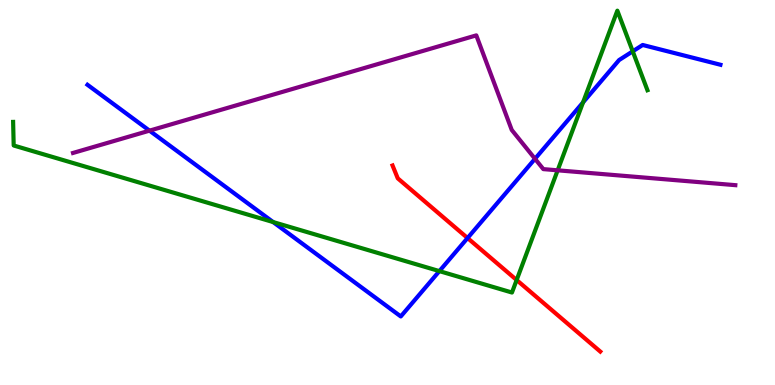[{'lines': ['blue', 'red'], 'intersections': [{'x': 6.03, 'y': 3.82}]}, {'lines': ['green', 'red'], 'intersections': [{'x': 6.67, 'y': 2.73}]}, {'lines': ['purple', 'red'], 'intersections': []}, {'lines': ['blue', 'green'], 'intersections': [{'x': 3.52, 'y': 4.23}, {'x': 5.67, 'y': 2.96}, {'x': 7.52, 'y': 7.34}, {'x': 8.16, 'y': 8.67}]}, {'lines': ['blue', 'purple'], 'intersections': [{'x': 1.93, 'y': 6.61}, {'x': 6.9, 'y': 5.88}]}, {'lines': ['green', 'purple'], 'intersections': [{'x': 7.2, 'y': 5.58}]}]